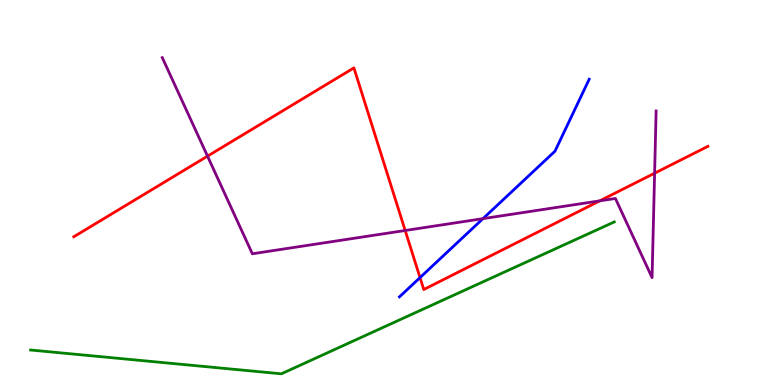[{'lines': ['blue', 'red'], 'intersections': [{'x': 5.42, 'y': 2.79}]}, {'lines': ['green', 'red'], 'intersections': []}, {'lines': ['purple', 'red'], 'intersections': [{'x': 2.68, 'y': 5.94}, {'x': 5.23, 'y': 4.01}, {'x': 7.74, 'y': 4.78}, {'x': 8.45, 'y': 5.5}]}, {'lines': ['blue', 'green'], 'intersections': []}, {'lines': ['blue', 'purple'], 'intersections': [{'x': 6.23, 'y': 4.32}]}, {'lines': ['green', 'purple'], 'intersections': []}]